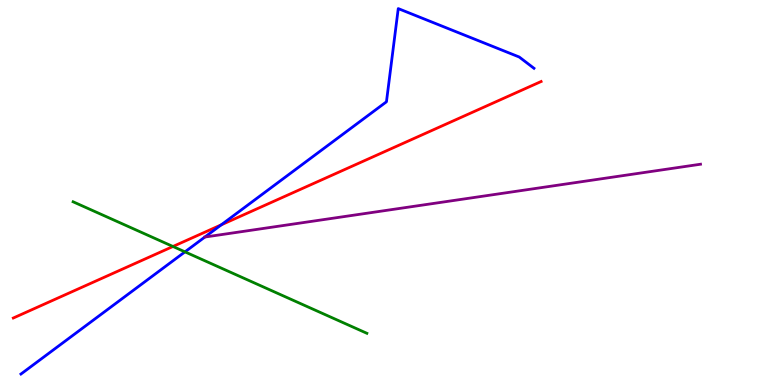[{'lines': ['blue', 'red'], 'intersections': [{'x': 2.85, 'y': 4.16}]}, {'lines': ['green', 'red'], 'intersections': [{'x': 2.23, 'y': 3.6}]}, {'lines': ['purple', 'red'], 'intersections': []}, {'lines': ['blue', 'green'], 'intersections': [{'x': 2.39, 'y': 3.46}]}, {'lines': ['blue', 'purple'], 'intersections': []}, {'lines': ['green', 'purple'], 'intersections': []}]